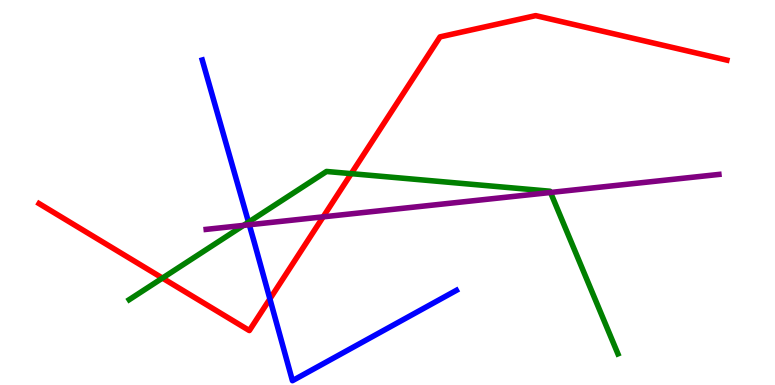[{'lines': ['blue', 'red'], 'intersections': [{'x': 3.48, 'y': 2.24}]}, {'lines': ['green', 'red'], 'intersections': [{'x': 2.1, 'y': 2.78}, {'x': 4.53, 'y': 5.49}]}, {'lines': ['purple', 'red'], 'intersections': [{'x': 4.17, 'y': 4.37}]}, {'lines': ['blue', 'green'], 'intersections': [{'x': 3.21, 'y': 4.23}]}, {'lines': ['blue', 'purple'], 'intersections': [{'x': 3.22, 'y': 4.16}]}, {'lines': ['green', 'purple'], 'intersections': [{'x': 3.14, 'y': 4.15}, {'x': 7.1, 'y': 5.0}]}]